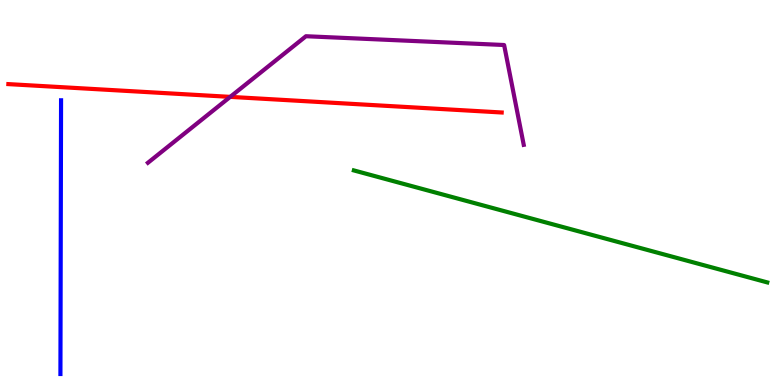[{'lines': ['blue', 'red'], 'intersections': []}, {'lines': ['green', 'red'], 'intersections': []}, {'lines': ['purple', 'red'], 'intersections': [{'x': 2.97, 'y': 7.48}]}, {'lines': ['blue', 'green'], 'intersections': []}, {'lines': ['blue', 'purple'], 'intersections': []}, {'lines': ['green', 'purple'], 'intersections': []}]